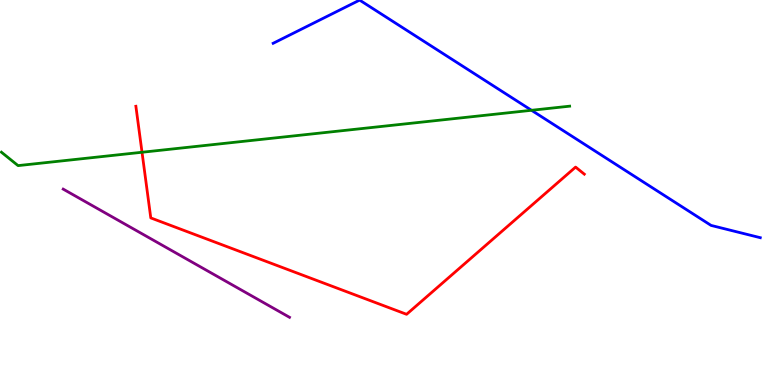[{'lines': ['blue', 'red'], 'intersections': []}, {'lines': ['green', 'red'], 'intersections': [{'x': 1.83, 'y': 6.05}]}, {'lines': ['purple', 'red'], 'intersections': []}, {'lines': ['blue', 'green'], 'intersections': [{'x': 6.86, 'y': 7.14}]}, {'lines': ['blue', 'purple'], 'intersections': []}, {'lines': ['green', 'purple'], 'intersections': []}]